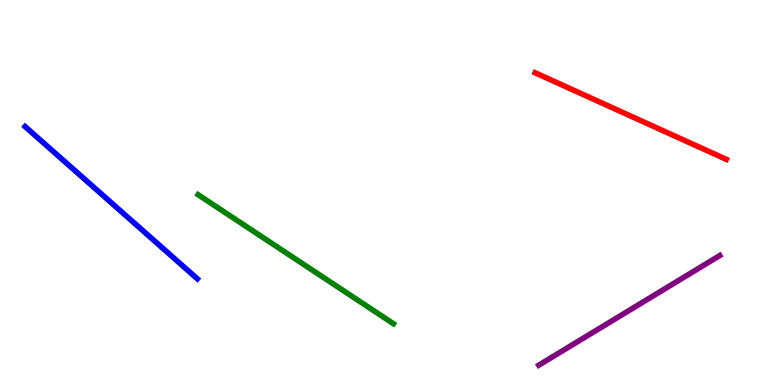[{'lines': ['blue', 'red'], 'intersections': []}, {'lines': ['green', 'red'], 'intersections': []}, {'lines': ['purple', 'red'], 'intersections': []}, {'lines': ['blue', 'green'], 'intersections': []}, {'lines': ['blue', 'purple'], 'intersections': []}, {'lines': ['green', 'purple'], 'intersections': []}]